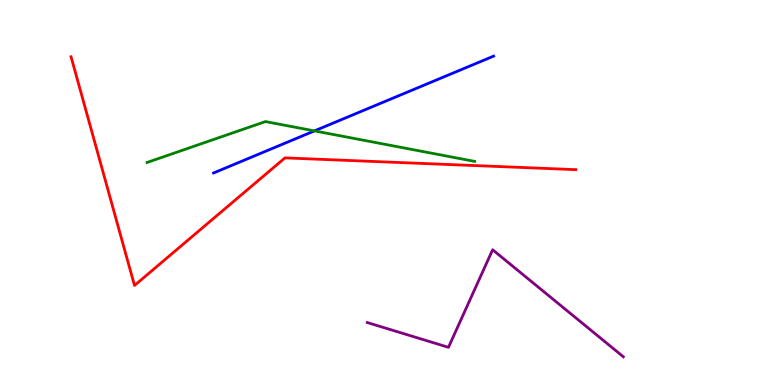[{'lines': ['blue', 'red'], 'intersections': []}, {'lines': ['green', 'red'], 'intersections': []}, {'lines': ['purple', 'red'], 'intersections': []}, {'lines': ['blue', 'green'], 'intersections': [{'x': 4.06, 'y': 6.6}]}, {'lines': ['blue', 'purple'], 'intersections': []}, {'lines': ['green', 'purple'], 'intersections': []}]